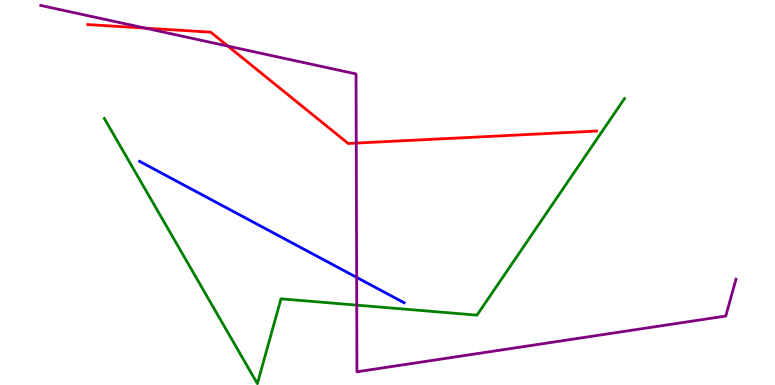[{'lines': ['blue', 'red'], 'intersections': []}, {'lines': ['green', 'red'], 'intersections': []}, {'lines': ['purple', 'red'], 'intersections': [{'x': 1.87, 'y': 9.27}, {'x': 2.94, 'y': 8.8}, {'x': 4.6, 'y': 6.28}]}, {'lines': ['blue', 'green'], 'intersections': []}, {'lines': ['blue', 'purple'], 'intersections': [{'x': 4.6, 'y': 2.8}]}, {'lines': ['green', 'purple'], 'intersections': [{'x': 4.6, 'y': 2.07}]}]